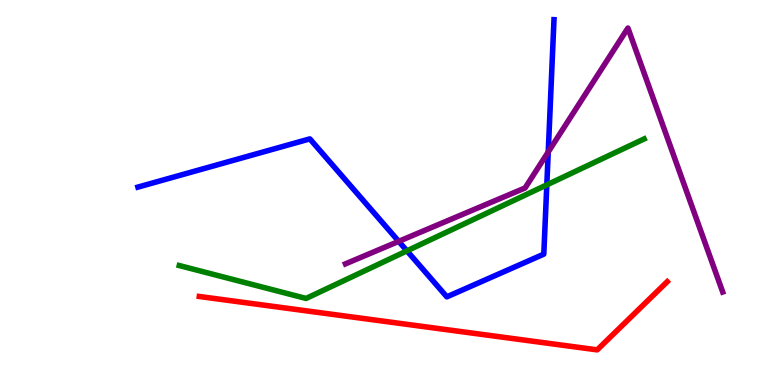[{'lines': ['blue', 'red'], 'intersections': []}, {'lines': ['green', 'red'], 'intersections': []}, {'lines': ['purple', 'red'], 'intersections': []}, {'lines': ['blue', 'green'], 'intersections': [{'x': 5.25, 'y': 3.48}, {'x': 7.06, 'y': 5.2}]}, {'lines': ['blue', 'purple'], 'intersections': [{'x': 5.14, 'y': 3.73}, {'x': 7.07, 'y': 6.05}]}, {'lines': ['green', 'purple'], 'intersections': []}]